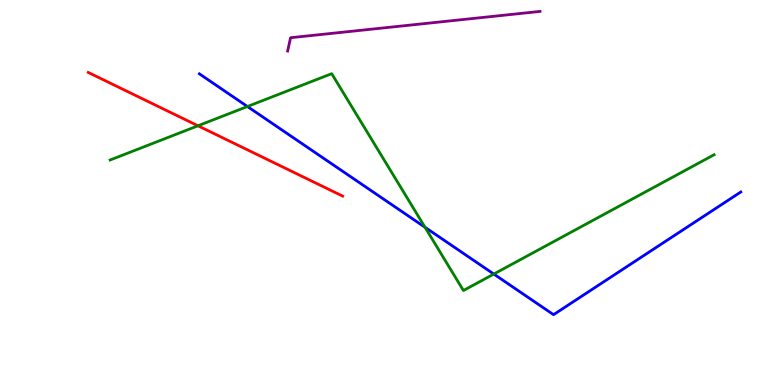[{'lines': ['blue', 'red'], 'intersections': []}, {'lines': ['green', 'red'], 'intersections': [{'x': 2.55, 'y': 6.73}]}, {'lines': ['purple', 'red'], 'intersections': []}, {'lines': ['blue', 'green'], 'intersections': [{'x': 3.19, 'y': 7.23}, {'x': 5.48, 'y': 4.1}, {'x': 6.37, 'y': 2.88}]}, {'lines': ['blue', 'purple'], 'intersections': []}, {'lines': ['green', 'purple'], 'intersections': []}]